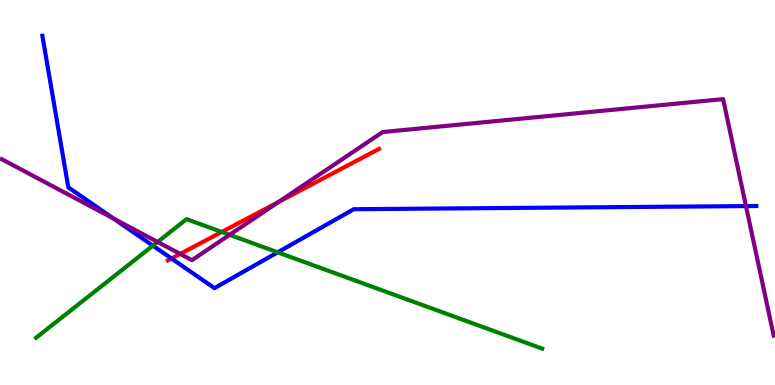[{'lines': ['blue', 'red'], 'intersections': [{'x': 2.21, 'y': 3.29}]}, {'lines': ['green', 'red'], 'intersections': [{'x': 2.86, 'y': 3.97}]}, {'lines': ['purple', 'red'], 'intersections': [{'x': 2.32, 'y': 3.4}, {'x': 3.59, 'y': 4.75}]}, {'lines': ['blue', 'green'], 'intersections': [{'x': 1.97, 'y': 3.62}, {'x': 3.58, 'y': 3.45}]}, {'lines': ['blue', 'purple'], 'intersections': [{'x': 1.46, 'y': 4.32}, {'x': 9.63, 'y': 4.65}]}, {'lines': ['green', 'purple'], 'intersections': [{'x': 2.03, 'y': 3.72}, {'x': 2.96, 'y': 3.9}]}]